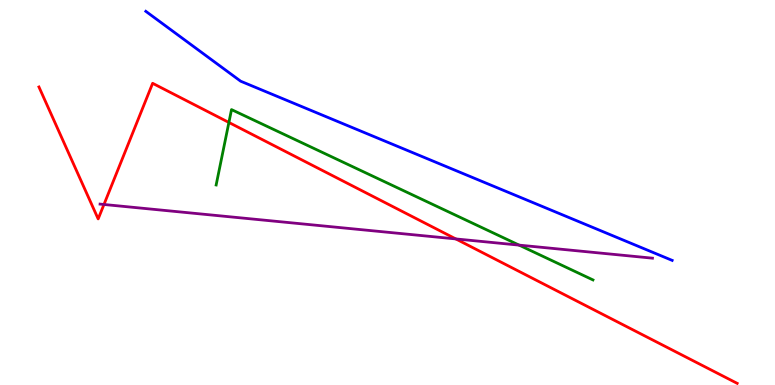[{'lines': ['blue', 'red'], 'intersections': []}, {'lines': ['green', 'red'], 'intersections': [{'x': 2.95, 'y': 6.82}]}, {'lines': ['purple', 'red'], 'intersections': [{'x': 1.34, 'y': 4.69}, {'x': 5.88, 'y': 3.79}]}, {'lines': ['blue', 'green'], 'intersections': []}, {'lines': ['blue', 'purple'], 'intersections': []}, {'lines': ['green', 'purple'], 'intersections': [{'x': 6.7, 'y': 3.63}]}]